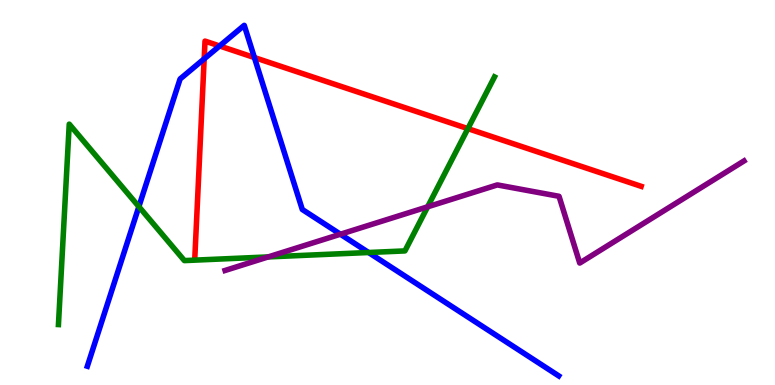[{'lines': ['blue', 'red'], 'intersections': [{'x': 2.63, 'y': 8.47}, {'x': 2.83, 'y': 8.81}, {'x': 3.28, 'y': 8.51}]}, {'lines': ['green', 'red'], 'intersections': [{'x': 6.04, 'y': 6.66}]}, {'lines': ['purple', 'red'], 'intersections': []}, {'lines': ['blue', 'green'], 'intersections': [{'x': 1.79, 'y': 4.63}, {'x': 4.76, 'y': 3.44}]}, {'lines': ['blue', 'purple'], 'intersections': [{'x': 4.39, 'y': 3.92}]}, {'lines': ['green', 'purple'], 'intersections': [{'x': 3.46, 'y': 3.33}, {'x': 5.52, 'y': 4.63}]}]